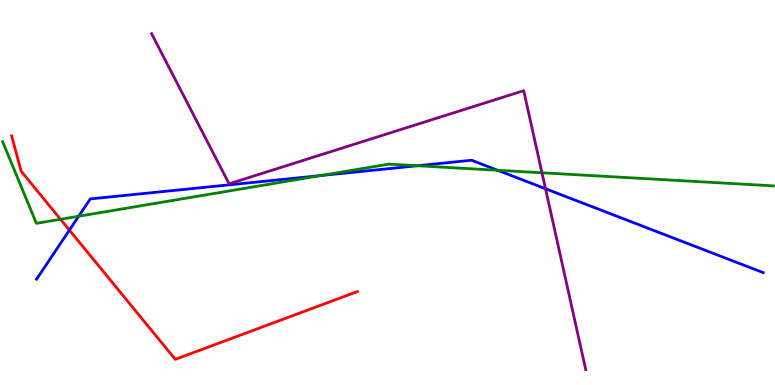[{'lines': ['blue', 'red'], 'intersections': [{'x': 0.895, 'y': 4.02}]}, {'lines': ['green', 'red'], 'intersections': [{'x': 0.781, 'y': 4.3}]}, {'lines': ['purple', 'red'], 'intersections': []}, {'lines': ['blue', 'green'], 'intersections': [{'x': 1.02, 'y': 4.38}, {'x': 4.14, 'y': 5.44}, {'x': 5.39, 'y': 5.7}, {'x': 6.42, 'y': 5.58}]}, {'lines': ['blue', 'purple'], 'intersections': [{'x': 7.04, 'y': 5.1}]}, {'lines': ['green', 'purple'], 'intersections': [{'x': 6.99, 'y': 5.51}]}]